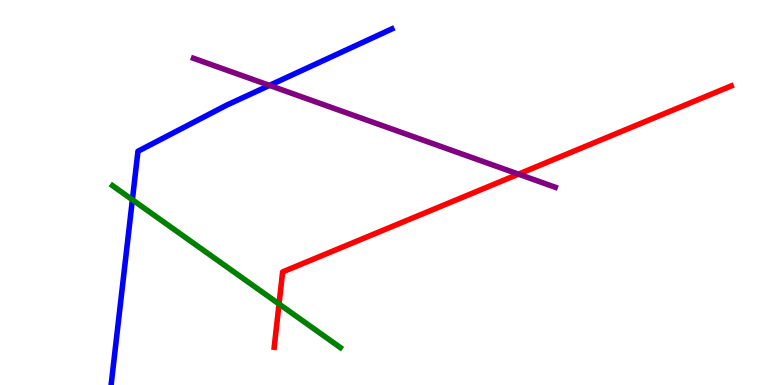[{'lines': ['blue', 'red'], 'intersections': []}, {'lines': ['green', 'red'], 'intersections': [{'x': 3.6, 'y': 2.1}]}, {'lines': ['purple', 'red'], 'intersections': [{'x': 6.69, 'y': 5.48}]}, {'lines': ['blue', 'green'], 'intersections': [{'x': 1.71, 'y': 4.81}]}, {'lines': ['blue', 'purple'], 'intersections': [{'x': 3.48, 'y': 7.78}]}, {'lines': ['green', 'purple'], 'intersections': []}]